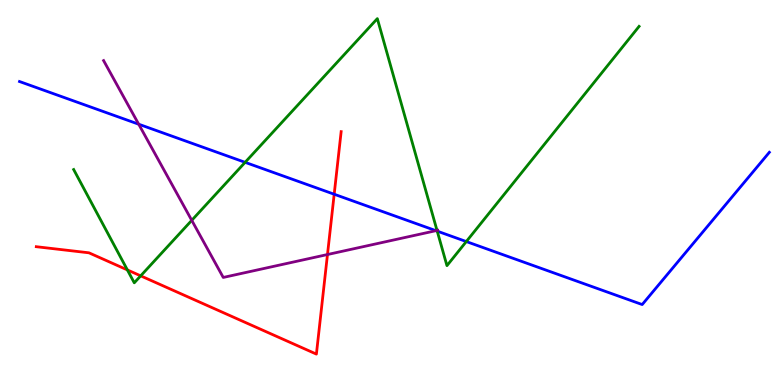[{'lines': ['blue', 'red'], 'intersections': [{'x': 4.31, 'y': 4.96}]}, {'lines': ['green', 'red'], 'intersections': [{'x': 1.64, 'y': 2.99}, {'x': 1.82, 'y': 2.84}]}, {'lines': ['purple', 'red'], 'intersections': [{'x': 4.23, 'y': 3.39}]}, {'lines': ['blue', 'green'], 'intersections': [{'x': 3.16, 'y': 5.78}, {'x': 5.64, 'y': 4.0}, {'x': 6.02, 'y': 3.73}]}, {'lines': ['blue', 'purple'], 'intersections': [{'x': 1.79, 'y': 6.77}, {'x': 5.63, 'y': 4.01}]}, {'lines': ['green', 'purple'], 'intersections': [{'x': 2.47, 'y': 4.28}, {'x': 5.64, 'y': 4.01}]}]